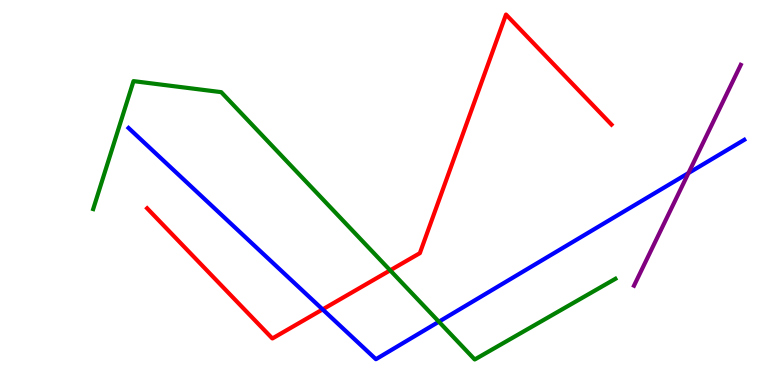[{'lines': ['blue', 'red'], 'intersections': [{'x': 4.16, 'y': 1.96}]}, {'lines': ['green', 'red'], 'intersections': [{'x': 5.03, 'y': 2.98}]}, {'lines': ['purple', 'red'], 'intersections': []}, {'lines': ['blue', 'green'], 'intersections': [{'x': 5.66, 'y': 1.64}]}, {'lines': ['blue', 'purple'], 'intersections': [{'x': 8.88, 'y': 5.5}]}, {'lines': ['green', 'purple'], 'intersections': []}]